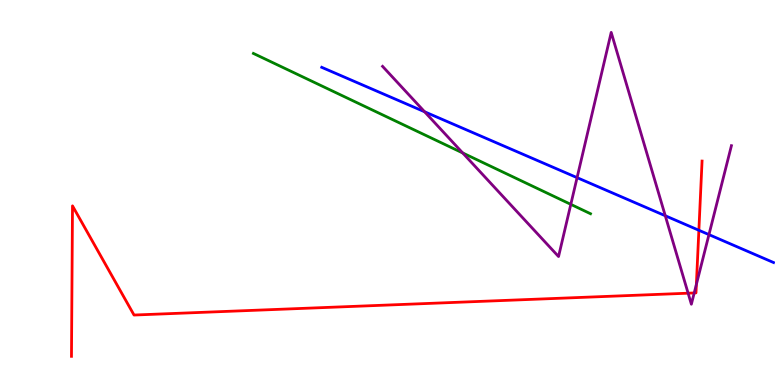[{'lines': ['blue', 'red'], 'intersections': [{'x': 9.02, 'y': 4.02}]}, {'lines': ['green', 'red'], 'intersections': []}, {'lines': ['purple', 'red'], 'intersections': [{'x': 8.88, 'y': 2.38}, {'x': 8.96, 'y': 2.39}, {'x': 8.99, 'y': 2.61}]}, {'lines': ['blue', 'green'], 'intersections': []}, {'lines': ['blue', 'purple'], 'intersections': [{'x': 5.48, 'y': 7.1}, {'x': 7.45, 'y': 5.39}, {'x': 8.58, 'y': 4.4}, {'x': 9.15, 'y': 3.91}]}, {'lines': ['green', 'purple'], 'intersections': [{'x': 5.97, 'y': 6.03}, {'x': 7.37, 'y': 4.69}]}]